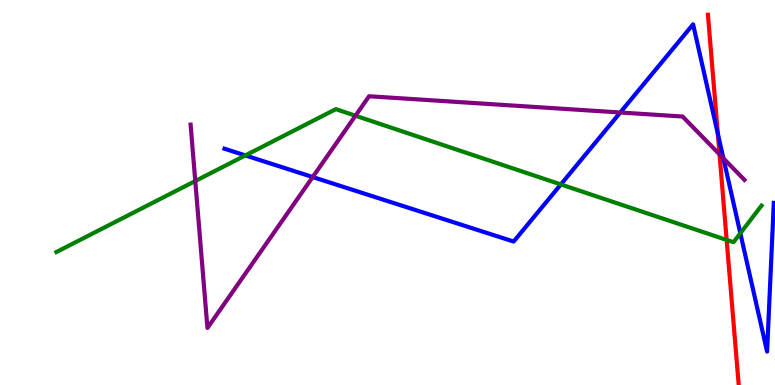[{'lines': ['blue', 'red'], 'intersections': [{'x': 9.26, 'y': 6.53}]}, {'lines': ['green', 'red'], 'intersections': [{'x': 9.38, 'y': 3.77}]}, {'lines': ['purple', 'red'], 'intersections': [{'x': 9.28, 'y': 5.99}]}, {'lines': ['blue', 'green'], 'intersections': [{'x': 3.17, 'y': 5.96}, {'x': 7.24, 'y': 5.21}, {'x': 9.55, 'y': 3.94}]}, {'lines': ['blue', 'purple'], 'intersections': [{'x': 4.03, 'y': 5.4}, {'x': 8.0, 'y': 7.08}, {'x': 9.33, 'y': 5.89}]}, {'lines': ['green', 'purple'], 'intersections': [{'x': 2.52, 'y': 5.3}, {'x': 4.59, 'y': 6.99}]}]